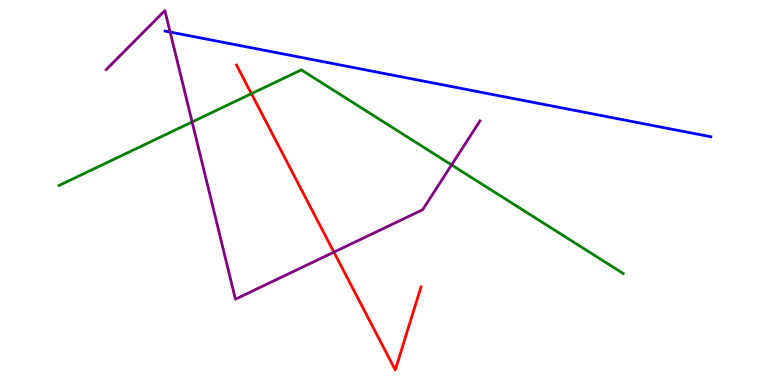[{'lines': ['blue', 'red'], 'intersections': []}, {'lines': ['green', 'red'], 'intersections': [{'x': 3.24, 'y': 7.57}]}, {'lines': ['purple', 'red'], 'intersections': [{'x': 4.31, 'y': 3.45}]}, {'lines': ['blue', 'green'], 'intersections': []}, {'lines': ['blue', 'purple'], 'intersections': [{'x': 2.2, 'y': 9.17}]}, {'lines': ['green', 'purple'], 'intersections': [{'x': 2.48, 'y': 6.83}, {'x': 5.83, 'y': 5.72}]}]